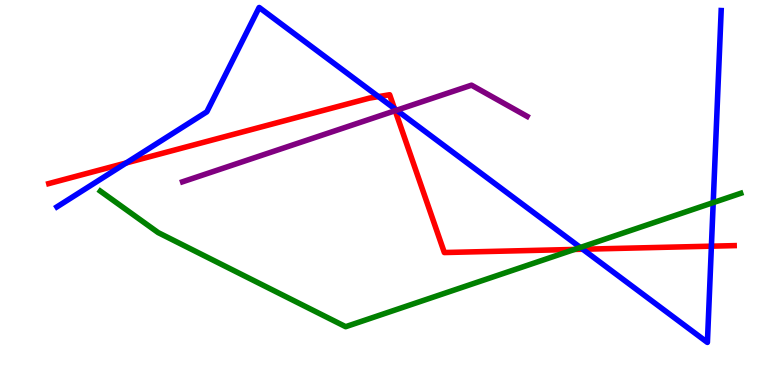[{'lines': ['blue', 'red'], 'intersections': [{'x': 1.63, 'y': 5.77}, {'x': 4.88, 'y': 7.49}, {'x': 5.09, 'y': 7.18}, {'x': 7.52, 'y': 3.53}, {'x': 9.18, 'y': 3.61}]}, {'lines': ['green', 'red'], 'intersections': [{'x': 7.41, 'y': 3.52}]}, {'lines': ['purple', 'red'], 'intersections': [{'x': 5.1, 'y': 7.12}]}, {'lines': ['blue', 'green'], 'intersections': [{'x': 7.49, 'y': 3.57}, {'x': 9.2, 'y': 4.74}]}, {'lines': ['blue', 'purple'], 'intersections': [{'x': 5.12, 'y': 7.14}]}, {'lines': ['green', 'purple'], 'intersections': []}]